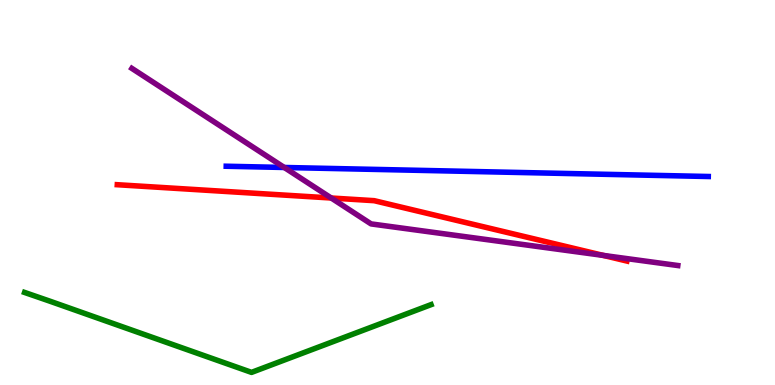[{'lines': ['blue', 'red'], 'intersections': []}, {'lines': ['green', 'red'], 'intersections': []}, {'lines': ['purple', 'red'], 'intersections': [{'x': 4.27, 'y': 4.86}, {'x': 7.78, 'y': 3.37}]}, {'lines': ['blue', 'green'], 'intersections': []}, {'lines': ['blue', 'purple'], 'intersections': [{'x': 3.67, 'y': 5.65}]}, {'lines': ['green', 'purple'], 'intersections': []}]